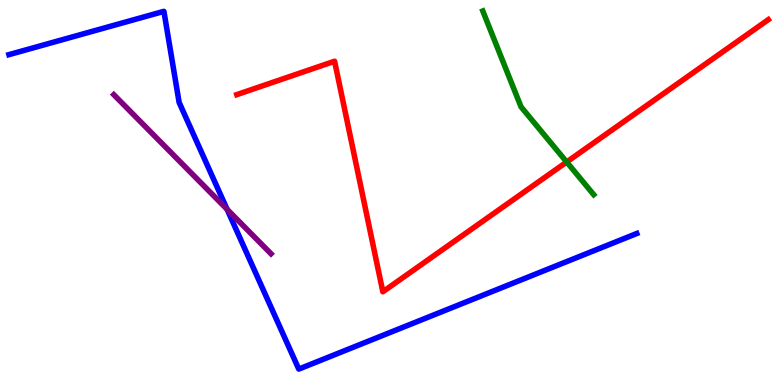[{'lines': ['blue', 'red'], 'intersections': []}, {'lines': ['green', 'red'], 'intersections': [{'x': 7.31, 'y': 5.79}]}, {'lines': ['purple', 'red'], 'intersections': []}, {'lines': ['blue', 'green'], 'intersections': []}, {'lines': ['blue', 'purple'], 'intersections': [{'x': 2.93, 'y': 4.56}]}, {'lines': ['green', 'purple'], 'intersections': []}]